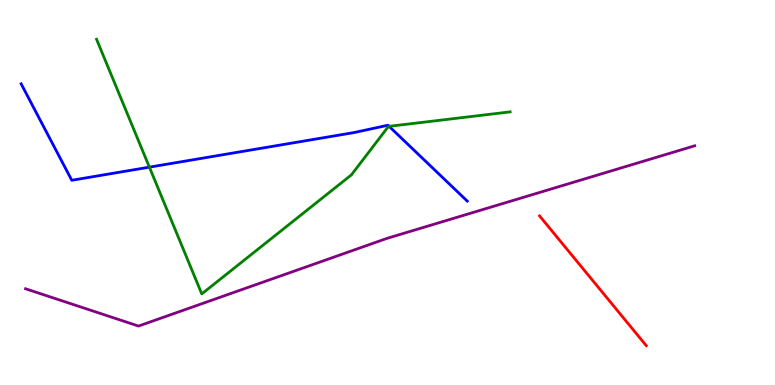[{'lines': ['blue', 'red'], 'intersections': []}, {'lines': ['green', 'red'], 'intersections': []}, {'lines': ['purple', 'red'], 'intersections': []}, {'lines': ['blue', 'green'], 'intersections': [{'x': 1.93, 'y': 5.66}, {'x': 5.02, 'y': 6.72}]}, {'lines': ['blue', 'purple'], 'intersections': []}, {'lines': ['green', 'purple'], 'intersections': []}]